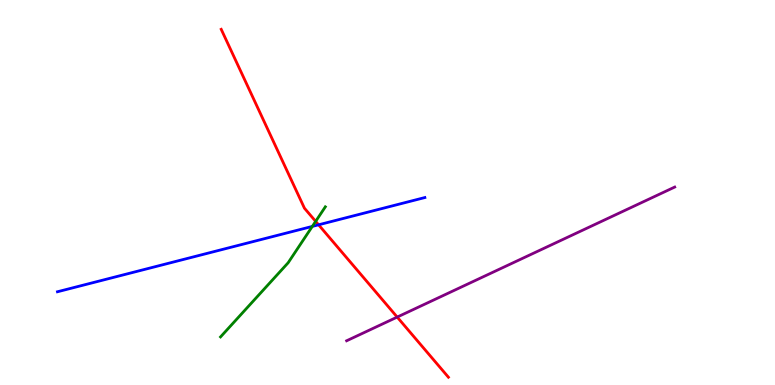[{'lines': ['blue', 'red'], 'intersections': [{'x': 4.11, 'y': 4.16}]}, {'lines': ['green', 'red'], 'intersections': [{'x': 4.07, 'y': 4.25}]}, {'lines': ['purple', 'red'], 'intersections': [{'x': 5.13, 'y': 1.76}]}, {'lines': ['blue', 'green'], 'intersections': [{'x': 4.03, 'y': 4.12}]}, {'lines': ['blue', 'purple'], 'intersections': []}, {'lines': ['green', 'purple'], 'intersections': []}]